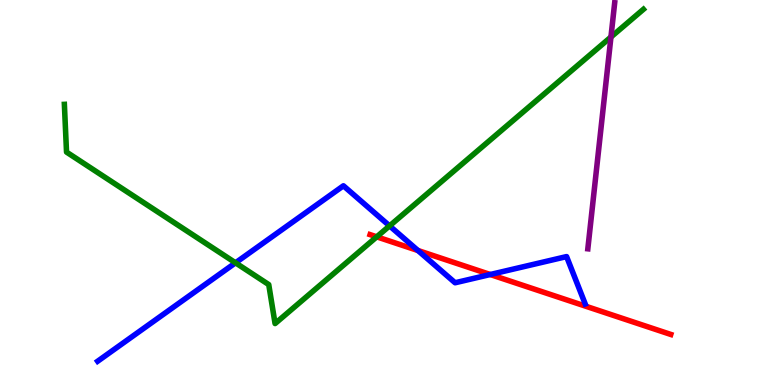[{'lines': ['blue', 'red'], 'intersections': [{'x': 5.39, 'y': 3.49}, {'x': 6.33, 'y': 2.87}]}, {'lines': ['green', 'red'], 'intersections': [{'x': 4.86, 'y': 3.85}]}, {'lines': ['purple', 'red'], 'intersections': []}, {'lines': ['blue', 'green'], 'intersections': [{'x': 3.04, 'y': 3.17}, {'x': 5.03, 'y': 4.13}]}, {'lines': ['blue', 'purple'], 'intersections': []}, {'lines': ['green', 'purple'], 'intersections': [{'x': 7.88, 'y': 9.04}]}]